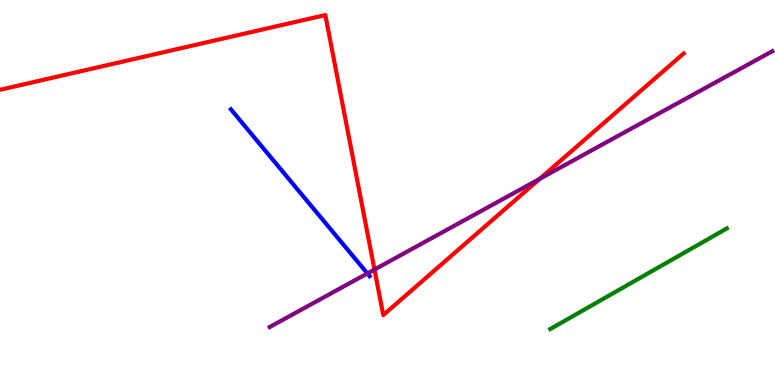[{'lines': ['blue', 'red'], 'intersections': []}, {'lines': ['green', 'red'], 'intersections': []}, {'lines': ['purple', 'red'], 'intersections': [{'x': 4.83, 'y': 3.0}, {'x': 6.96, 'y': 5.35}]}, {'lines': ['blue', 'green'], 'intersections': []}, {'lines': ['blue', 'purple'], 'intersections': [{'x': 4.74, 'y': 2.9}]}, {'lines': ['green', 'purple'], 'intersections': []}]